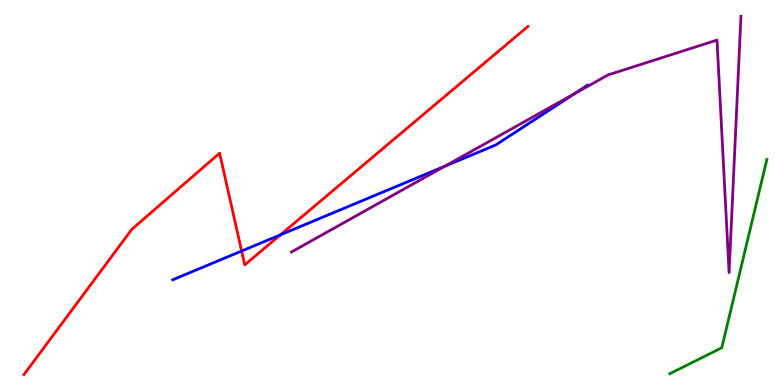[{'lines': ['blue', 'red'], 'intersections': [{'x': 3.12, 'y': 3.48}, {'x': 3.62, 'y': 3.9}]}, {'lines': ['green', 'red'], 'intersections': []}, {'lines': ['purple', 'red'], 'intersections': []}, {'lines': ['blue', 'green'], 'intersections': []}, {'lines': ['blue', 'purple'], 'intersections': [{'x': 5.74, 'y': 5.68}, {'x': 7.42, 'y': 7.57}]}, {'lines': ['green', 'purple'], 'intersections': []}]